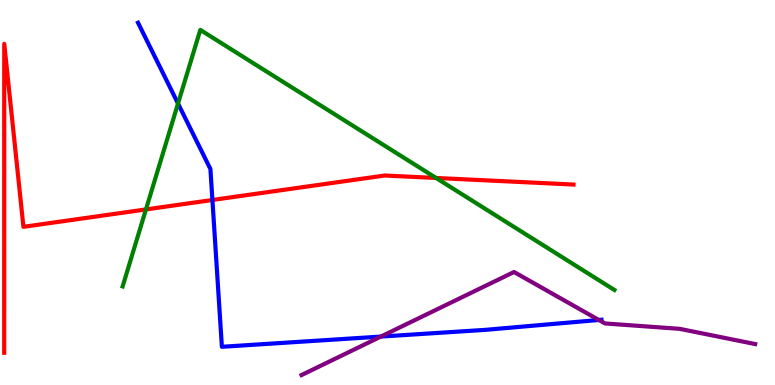[{'lines': ['blue', 'red'], 'intersections': [{'x': 2.74, 'y': 4.81}]}, {'lines': ['green', 'red'], 'intersections': [{'x': 1.88, 'y': 4.56}, {'x': 5.63, 'y': 5.38}]}, {'lines': ['purple', 'red'], 'intersections': []}, {'lines': ['blue', 'green'], 'intersections': [{'x': 2.3, 'y': 7.31}]}, {'lines': ['blue', 'purple'], 'intersections': [{'x': 4.91, 'y': 1.26}, {'x': 7.73, 'y': 1.69}]}, {'lines': ['green', 'purple'], 'intersections': []}]